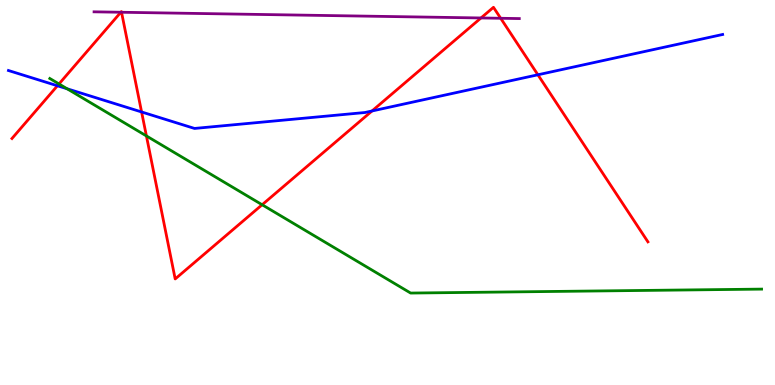[{'lines': ['blue', 'red'], 'intersections': [{'x': 0.741, 'y': 7.77}, {'x': 1.83, 'y': 7.09}, {'x': 4.8, 'y': 7.12}, {'x': 6.94, 'y': 8.06}]}, {'lines': ['green', 'red'], 'intersections': [{'x': 0.761, 'y': 7.82}, {'x': 1.89, 'y': 6.47}, {'x': 3.38, 'y': 4.68}]}, {'lines': ['purple', 'red'], 'intersections': [{'x': 1.56, 'y': 9.68}, {'x': 1.57, 'y': 9.68}, {'x': 6.21, 'y': 9.53}, {'x': 6.46, 'y': 9.53}]}, {'lines': ['blue', 'green'], 'intersections': [{'x': 0.866, 'y': 7.69}]}, {'lines': ['blue', 'purple'], 'intersections': []}, {'lines': ['green', 'purple'], 'intersections': []}]